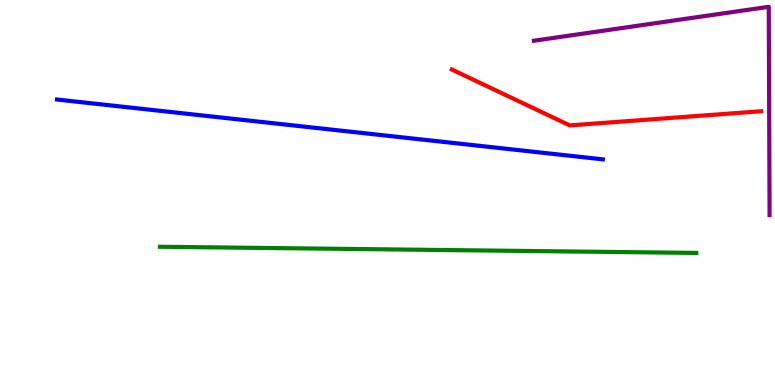[{'lines': ['blue', 'red'], 'intersections': []}, {'lines': ['green', 'red'], 'intersections': []}, {'lines': ['purple', 'red'], 'intersections': []}, {'lines': ['blue', 'green'], 'intersections': []}, {'lines': ['blue', 'purple'], 'intersections': []}, {'lines': ['green', 'purple'], 'intersections': []}]